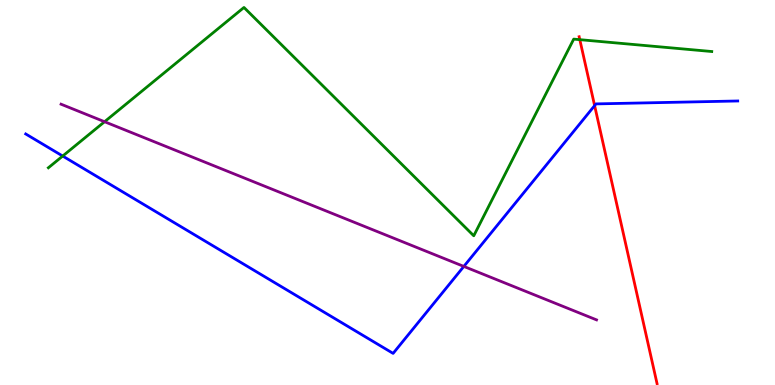[{'lines': ['blue', 'red'], 'intersections': [{'x': 7.67, 'y': 7.26}]}, {'lines': ['green', 'red'], 'intersections': [{'x': 7.48, 'y': 8.97}]}, {'lines': ['purple', 'red'], 'intersections': []}, {'lines': ['blue', 'green'], 'intersections': [{'x': 0.809, 'y': 5.95}]}, {'lines': ['blue', 'purple'], 'intersections': [{'x': 5.98, 'y': 3.08}]}, {'lines': ['green', 'purple'], 'intersections': [{'x': 1.35, 'y': 6.84}]}]